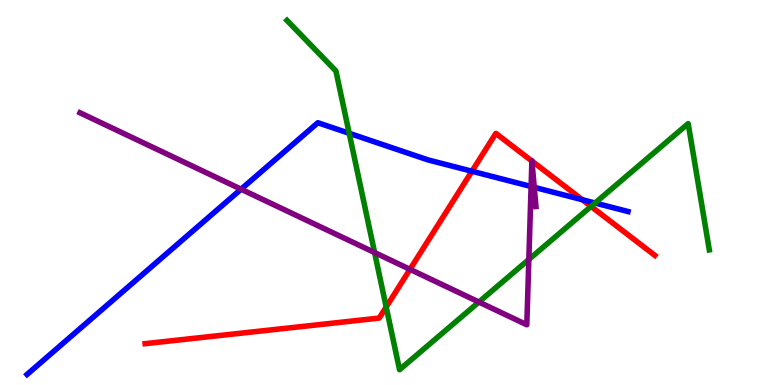[{'lines': ['blue', 'red'], 'intersections': [{'x': 6.09, 'y': 5.55}, {'x': 7.51, 'y': 4.81}]}, {'lines': ['green', 'red'], 'intersections': [{'x': 4.98, 'y': 2.03}, {'x': 7.63, 'y': 4.64}]}, {'lines': ['purple', 'red'], 'intersections': [{'x': 5.29, 'y': 3.0}, {'x': 6.86, 'y': 5.82}, {'x': 6.86, 'y': 5.82}]}, {'lines': ['blue', 'green'], 'intersections': [{'x': 4.51, 'y': 6.54}, {'x': 7.68, 'y': 4.73}]}, {'lines': ['blue', 'purple'], 'intersections': [{'x': 3.11, 'y': 5.09}, {'x': 6.85, 'y': 5.16}, {'x': 6.89, 'y': 5.13}]}, {'lines': ['green', 'purple'], 'intersections': [{'x': 4.83, 'y': 3.44}, {'x': 6.18, 'y': 2.15}, {'x': 6.82, 'y': 3.26}]}]